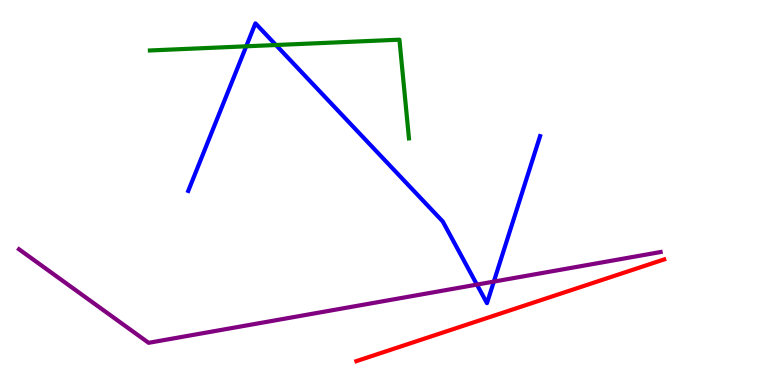[{'lines': ['blue', 'red'], 'intersections': []}, {'lines': ['green', 'red'], 'intersections': []}, {'lines': ['purple', 'red'], 'intersections': []}, {'lines': ['blue', 'green'], 'intersections': [{'x': 3.18, 'y': 8.8}, {'x': 3.56, 'y': 8.83}]}, {'lines': ['blue', 'purple'], 'intersections': [{'x': 6.15, 'y': 2.61}, {'x': 6.37, 'y': 2.69}]}, {'lines': ['green', 'purple'], 'intersections': []}]